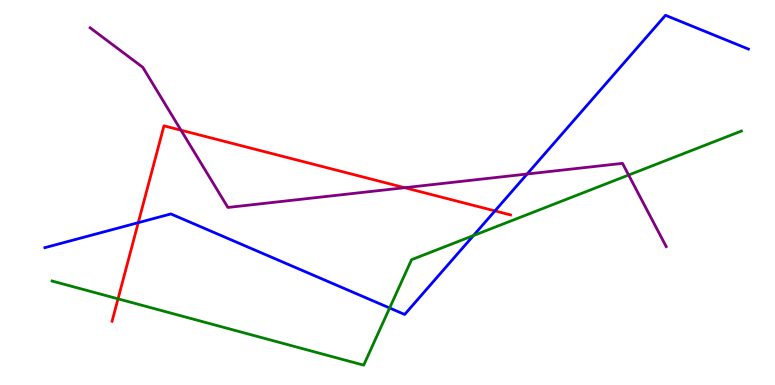[{'lines': ['blue', 'red'], 'intersections': [{'x': 1.78, 'y': 4.22}, {'x': 6.39, 'y': 4.52}]}, {'lines': ['green', 'red'], 'intersections': [{'x': 1.52, 'y': 2.24}]}, {'lines': ['purple', 'red'], 'intersections': [{'x': 2.34, 'y': 6.62}, {'x': 5.22, 'y': 5.12}]}, {'lines': ['blue', 'green'], 'intersections': [{'x': 5.03, 'y': 2.0}, {'x': 6.11, 'y': 3.88}]}, {'lines': ['blue', 'purple'], 'intersections': [{'x': 6.8, 'y': 5.48}]}, {'lines': ['green', 'purple'], 'intersections': [{'x': 8.11, 'y': 5.45}]}]